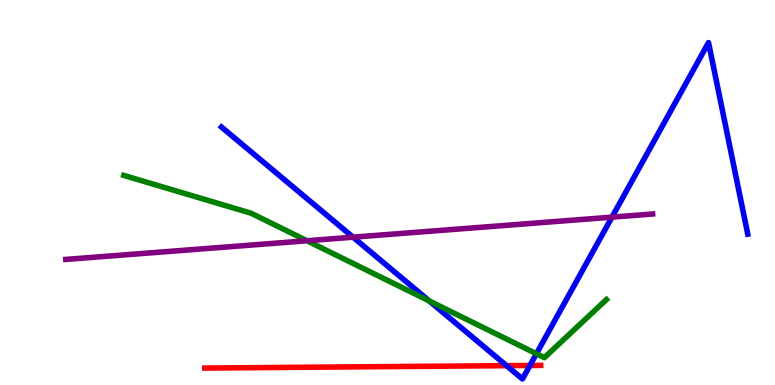[{'lines': ['blue', 'red'], 'intersections': [{'x': 6.54, 'y': 0.502}, {'x': 6.84, 'y': 0.507}]}, {'lines': ['green', 'red'], 'intersections': []}, {'lines': ['purple', 'red'], 'intersections': []}, {'lines': ['blue', 'green'], 'intersections': [{'x': 5.54, 'y': 2.18}, {'x': 6.92, 'y': 0.812}]}, {'lines': ['blue', 'purple'], 'intersections': [{'x': 4.56, 'y': 3.84}, {'x': 7.9, 'y': 4.36}]}, {'lines': ['green', 'purple'], 'intersections': [{'x': 3.96, 'y': 3.75}]}]